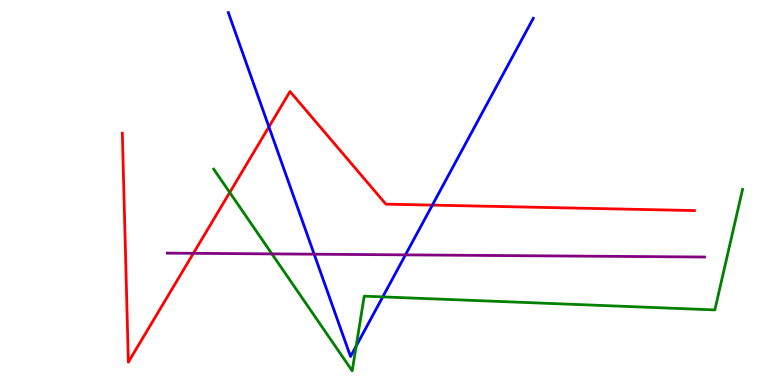[{'lines': ['blue', 'red'], 'intersections': [{'x': 3.47, 'y': 6.7}, {'x': 5.58, 'y': 4.67}]}, {'lines': ['green', 'red'], 'intersections': [{'x': 2.96, 'y': 5.0}]}, {'lines': ['purple', 'red'], 'intersections': [{'x': 2.5, 'y': 3.42}]}, {'lines': ['blue', 'green'], 'intersections': [{'x': 4.6, 'y': 1.01}, {'x': 4.94, 'y': 2.29}]}, {'lines': ['blue', 'purple'], 'intersections': [{'x': 4.05, 'y': 3.4}, {'x': 5.23, 'y': 3.38}]}, {'lines': ['green', 'purple'], 'intersections': [{'x': 3.51, 'y': 3.41}]}]